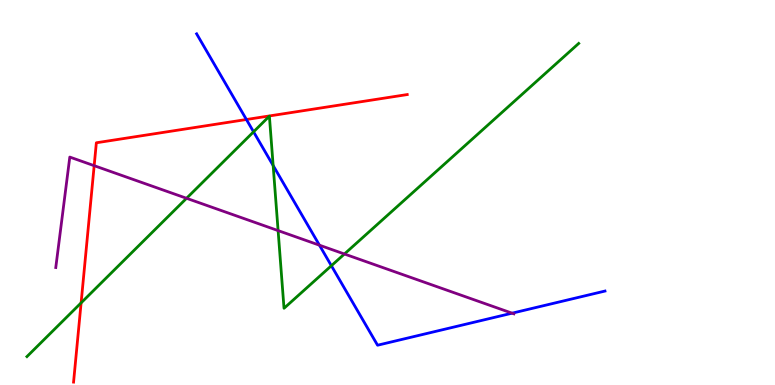[{'lines': ['blue', 'red'], 'intersections': [{'x': 3.18, 'y': 6.9}]}, {'lines': ['green', 'red'], 'intersections': [{'x': 1.05, 'y': 2.13}]}, {'lines': ['purple', 'red'], 'intersections': [{'x': 1.22, 'y': 5.7}]}, {'lines': ['blue', 'green'], 'intersections': [{'x': 3.27, 'y': 6.58}, {'x': 3.52, 'y': 5.7}, {'x': 4.28, 'y': 3.1}]}, {'lines': ['blue', 'purple'], 'intersections': [{'x': 4.12, 'y': 3.63}, {'x': 6.61, 'y': 1.87}]}, {'lines': ['green', 'purple'], 'intersections': [{'x': 2.41, 'y': 4.85}, {'x': 3.59, 'y': 4.01}, {'x': 4.44, 'y': 3.4}]}]